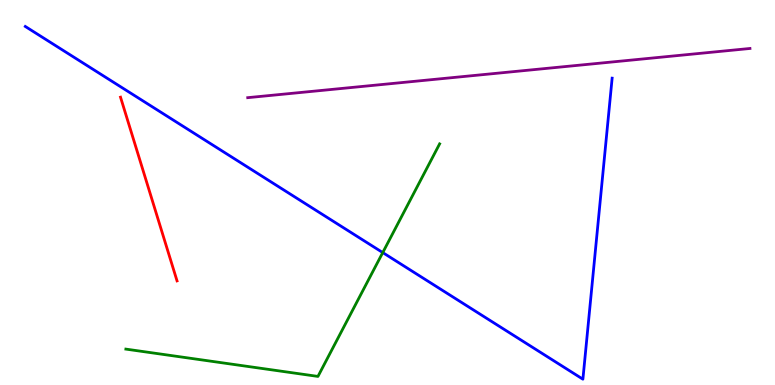[{'lines': ['blue', 'red'], 'intersections': []}, {'lines': ['green', 'red'], 'intersections': []}, {'lines': ['purple', 'red'], 'intersections': []}, {'lines': ['blue', 'green'], 'intersections': [{'x': 4.94, 'y': 3.44}]}, {'lines': ['blue', 'purple'], 'intersections': []}, {'lines': ['green', 'purple'], 'intersections': []}]